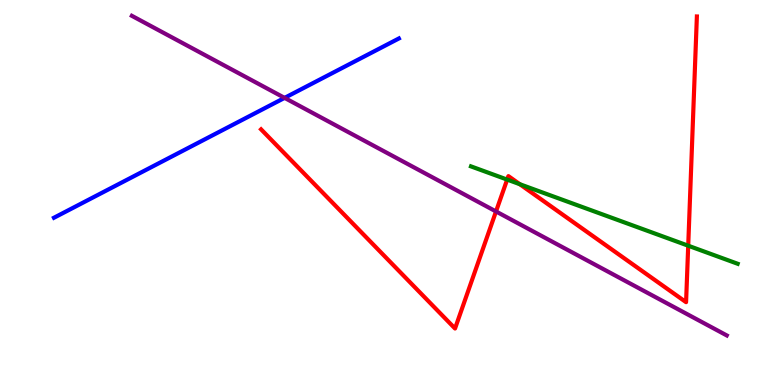[{'lines': ['blue', 'red'], 'intersections': []}, {'lines': ['green', 'red'], 'intersections': [{'x': 6.54, 'y': 5.34}, {'x': 6.71, 'y': 5.22}, {'x': 8.88, 'y': 3.62}]}, {'lines': ['purple', 'red'], 'intersections': [{'x': 6.4, 'y': 4.51}]}, {'lines': ['blue', 'green'], 'intersections': []}, {'lines': ['blue', 'purple'], 'intersections': [{'x': 3.67, 'y': 7.46}]}, {'lines': ['green', 'purple'], 'intersections': []}]